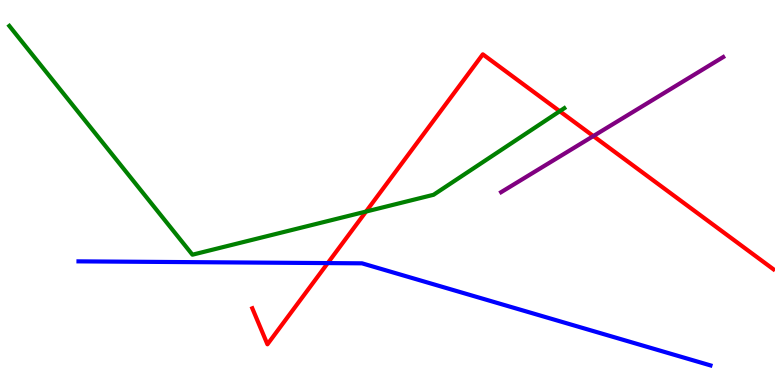[{'lines': ['blue', 'red'], 'intersections': [{'x': 4.23, 'y': 3.17}]}, {'lines': ['green', 'red'], 'intersections': [{'x': 4.72, 'y': 4.5}, {'x': 7.22, 'y': 7.11}]}, {'lines': ['purple', 'red'], 'intersections': [{'x': 7.66, 'y': 6.47}]}, {'lines': ['blue', 'green'], 'intersections': []}, {'lines': ['blue', 'purple'], 'intersections': []}, {'lines': ['green', 'purple'], 'intersections': []}]